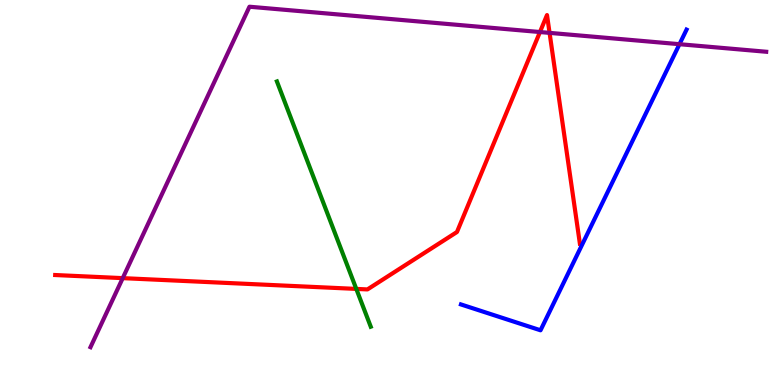[{'lines': ['blue', 'red'], 'intersections': []}, {'lines': ['green', 'red'], 'intersections': [{'x': 4.6, 'y': 2.5}]}, {'lines': ['purple', 'red'], 'intersections': [{'x': 1.58, 'y': 2.78}, {'x': 6.97, 'y': 9.17}, {'x': 7.09, 'y': 9.15}]}, {'lines': ['blue', 'green'], 'intersections': []}, {'lines': ['blue', 'purple'], 'intersections': [{'x': 8.77, 'y': 8.85}]}, {'lines': ['green', 'purple'], 'intersections': []}]